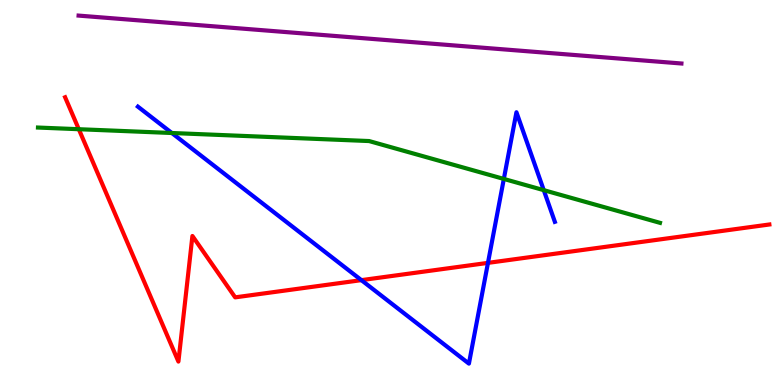[{'lines': ['blue', 'red'], 'intersections': [{'x': 4.66, 'y': 2.72}, {'x': 6.3, 'y': 3.17}]}, {'lines': ['green', 'red'], 'intersections': [{'x': 1.02, 'y': 6.64}]}, {'lines': ['purple', 'red'], 'intersections': []}, {'lines': ['blue', 'green'], 'intersections': [{'x': 2.22, 'y': 6.55}, {'x': 6.5, 'y': 5.35}, {'x': 7.02, 'y': 5.06}]}, {'lines': ['blue', 'purple'], 'intersections': []}, {'lines': ['green', 'purple'], 'intersections': []}]